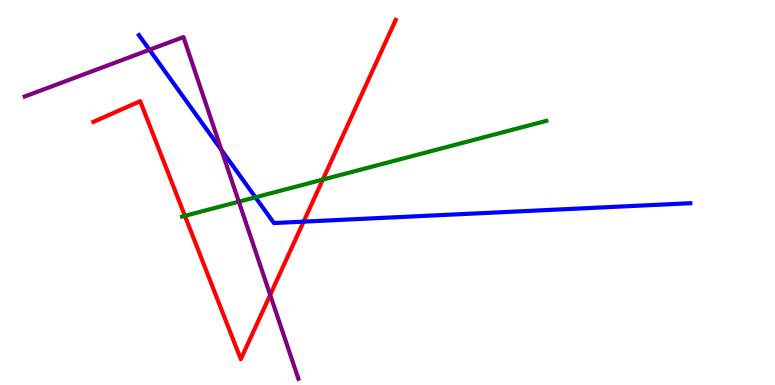[{'lines': ['blue', 'red'], 'intersections': [{'x': 3.92, 'y': 4.24}]}, {'lines': ['green', 'red'], 'intersections': [{'x': 2.39, 'y': 4.39}, {'x': 4.17, 'y': 5.34}]}, {'lines': ['purple', 'red'], 'intersections': [{'x': 3.49, 'y': 2.34}]}, {'lines': ['blue', 'green'], 'intersections': [{'x': 3.3, 'y': 4.88}]}, {'lines': ['blue', 'purple'], 'intersections': [{'x': 1.93, 'y': 8.71}, {'x': 2.86, 'y': 6.1}]}, {'lines': ['green', 'purple'], 'intersections': [{'x': 3.08, 'y': 4.76}]}]